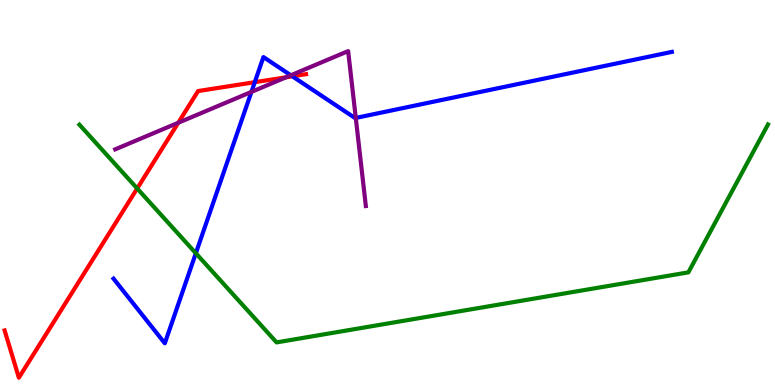[{'lines': ['blue', 'red'], 'intersections': [{'x': 3.29, 'y': 7.87}, {'x': 3.77, 'y': 8.02}]}, {'lines': ['green', 'red'], 'intersections': [{'x': 1.77, 'y': 5.1}]}, {'lines': ['purple', 'red'], 'intersections': [{'x': 2.3, 'y': 6.81}, {'x': 3.69, 'y': 7.99}]}, {'lines': ['blue', 'green'], 'intersections': [{'x': 2.53, 'y': 3.42}]}, {'lines': ['blue', 'purple'], 'intersections': [{'x': 3.24, 'y': 7.61}, {'x': 3.75, 'y': 8.04}, {'x': 4.59, 'y': 6.94}]}, {'lines': ['green', 'purple'], 'intersections': []}]